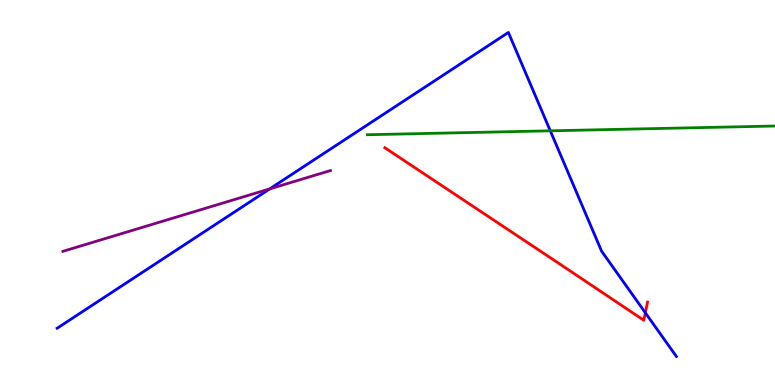[{'lines': ['blue', 'red'], 'intersections': [{'x': 8.33, 'y': 1.88}]}, {'lines': ['green', 'red'], 'intersections': []}, {'lines': ['purple', 'red'], 'intersections': []}, {'lines': ['blue', 'green'], 'intersections': [{'x': 7.1, 'y': 6.6}]}, {'lines': ['blue', 'purple'], 'intersections': [{'x': 3.48, 'y': 5.09}]}, {'lines': ['green', 'purple'], 'intersections': []}]